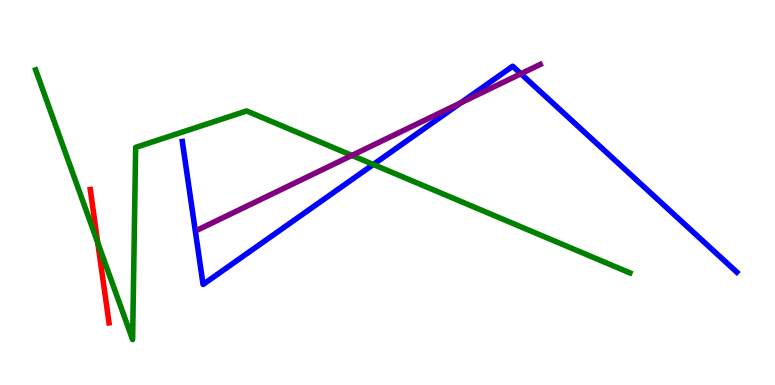[{'lines': ['blue', 'red'], 'intersections': []}, {'lines': ['green', 'red'], 'intersections': [{'x': 1.26, 'y': 3.7}]}, {'lines': ['purple', 'red'], 'intersections': []}, {'lines': ['blue', 'green'], 'intersections': [{'x': 4.82, 'y': 5.73}]}, {'lines': ['blue', 'purple'], 'intersections': [{'x': 5.95, 'y': 7.33}, {'x': 6.72, 'y': 8.08}]}, {'lines': ['green', 'purple'], 'intersections': [{'x': 4.54, 'y': 5.96}]}]